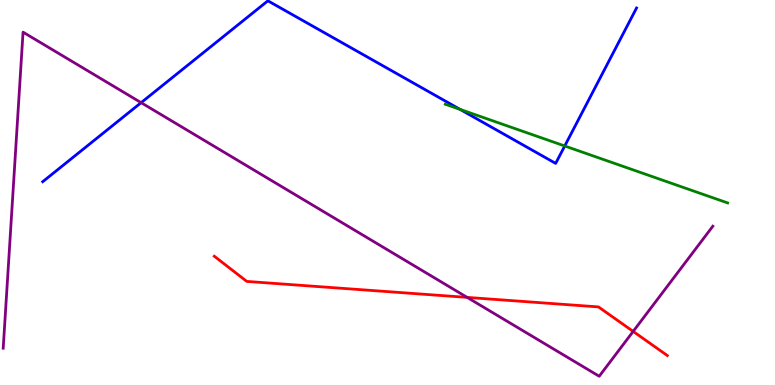[{'lines': ['blue', 'red'], 'intersections': []}, {'lines': ['green', 'red'], 'intersections': []}, {'lines': ['purple', 'red'], 'intersections': [{'x': 6.03, 'y': 2.28}, {'x': 8.17, 'y': 1.39}]}, {'lines': ['blue', 'green'], 'intersections': [{'x': 5.94, 'y': 7.16}, {'x': 7.29, 'y': 6.21}]}, {'lines': ['blue', 'purple'], 'intersections': [{'x': 1.82, 'y': 7.33}]}, {'lines': ['green', 'purple'], 'intersections': []}]